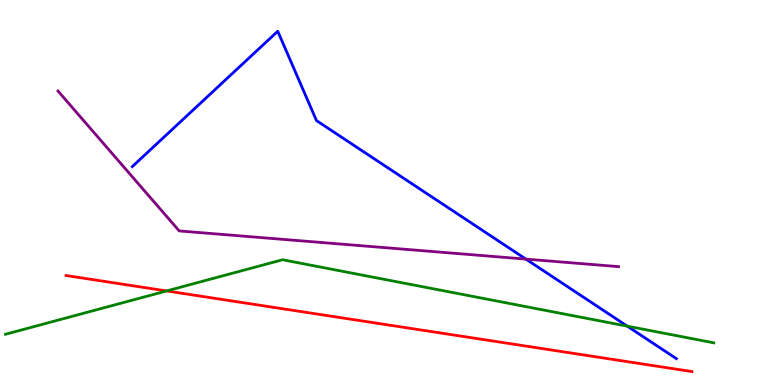[{'lines': ['blue', 'red'], 'intersections': []}, {'lines': ['green', 'red'], 'intersections': [{'x': 2.15, 'y': 2.44}]}, {'lines': ['purple', 'red'], 'intersections': []}, {'lines': ['blue', 'green'], 'intersections': [{'x': 8.09, 'y': 1.53}]}, {'lines': ['blue', 'purple'], 'intersections': [{'x': 6.79, 'y': 3.27}]}, {'lines': ['green', 'purple'], 'intersections': []}]